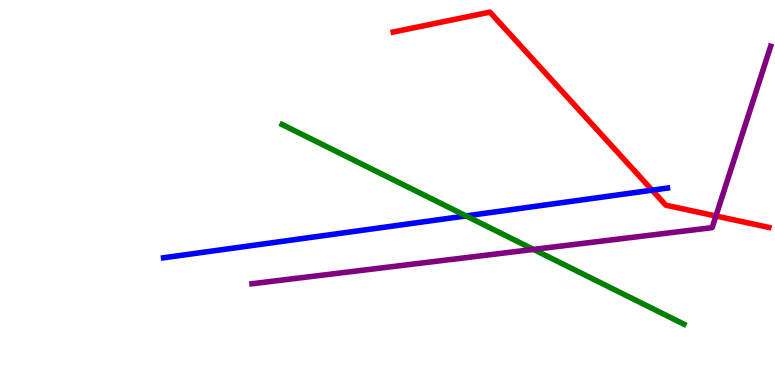[{'lines': ['blue', 'red'], 'intersections': [{'x': 8.41, 'y': 5.06}]}, {'lines': ['green', 'red'], 'intersections': []}, {'lines': ['purple', 'red'], 'intersections': [{'x': 9.24, 'y': 4.39}]}, {'lines': ['blue', 'green'], 'intersections': [{'x': 6.01, 'y': 4.39}]}, {'lines': ['blue', 'purple'], 'intersections': []}, {'lines': ['green', 'purple'], 'intersections': [{'x': 6.88, 'y': 3.52}]}]